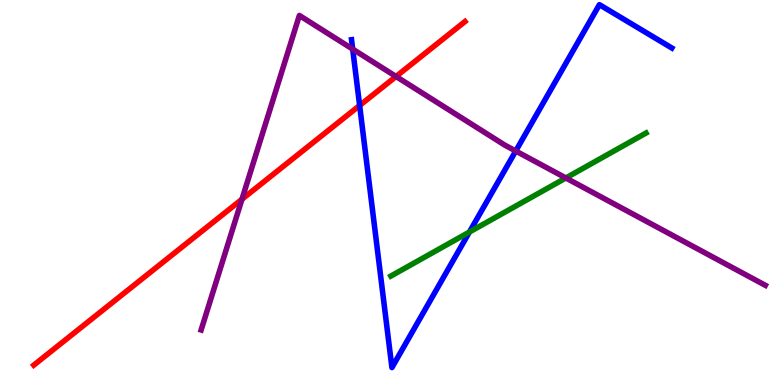[{'lines': ['blue', 'red'], 'intersections': [{'x': 4.64, 'y': 7.26}]}, {'lines': ['green', 'red'], 'intersections': []}, {'lines': ['purple', 'red'], 'intersections': [{'x': 3.12, 'y': 4.82}, {'x': 5.11, 'y': 8.01}]}, {'lines': ['blue', 'green'], 'intersections': [{'x': 6.06, 'y': 3.97}]}, {'lines': ['blue', 'purple'], 'intersections': [{'x': 4.55, 'y': 8.72}, {'x': 6.65, 'y': 6.08}]}, {'lines': ['green', 'purple'], 'intersections': [{'x': 7.3, 'y': 5.38}]}]